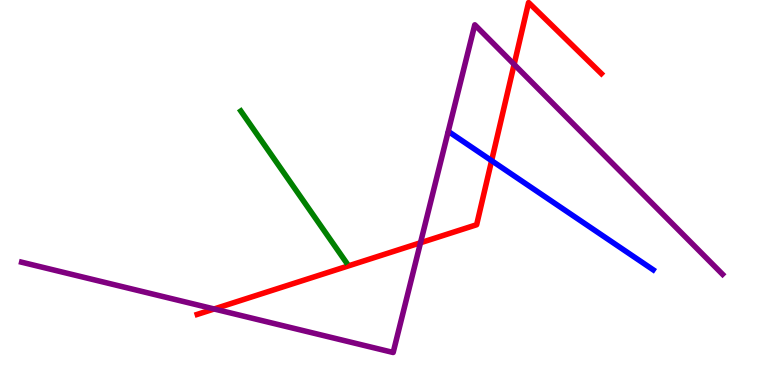[{'lines': ['blue', 'red'], 'intersections': [{'x': 6.34, 'y': 5.83}]}, {'lines': ['green', 'red'], 'intersections': []}, {'lines': ['purple', 'red'], 'intersections': [{'x': 2.76, 'y': 1.97}, {'x': 5.43, 'y': 3.69}, {'x': 6.63, 'y': 8.33}]}, {'lines': ['blue', 'green'], 'intersections': []}, {'lines': ['blue', 'purple'], 'intersections': []}, {'lines': ['green', 'purple'], 'intersections': []}]